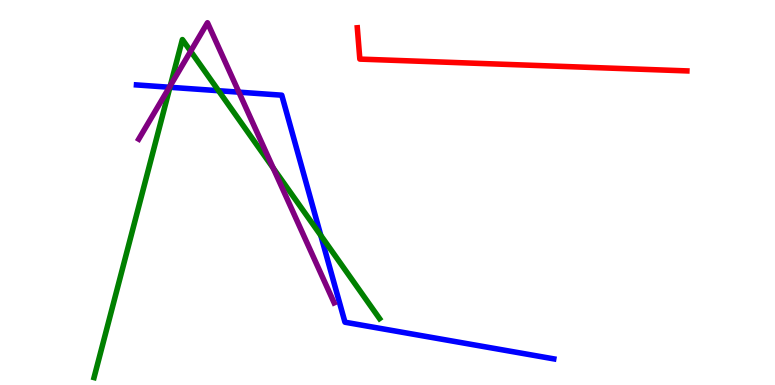[{'lines': ['blue', 'red'], 'intersections': []}, {'lines': ['green', 'red'], 'intersections': []}, {'lines': ['purple', 'red'], 'intersections': []}, {'lines': ['blue', 'green'], 'intersections': [{'x': 2.19, 'y': 7.73}, {'x': 2.82, 'y': 7.64}, {'x': 4.14, 'y': 3.88}]}, {'lines': ['blue', 'purple'], 'intersections': [{'x': 2.19, 'y': 7.73}, {'x': 3.08, 'y': 7.61}]}, {'lines': ['green', 'purple'], 'intersections': [{'x': 2.2, 'y': 7.78}, {'x': 2.46, 'y': 8.67}, {'x': 3.53, 'y': 5.63}]}]